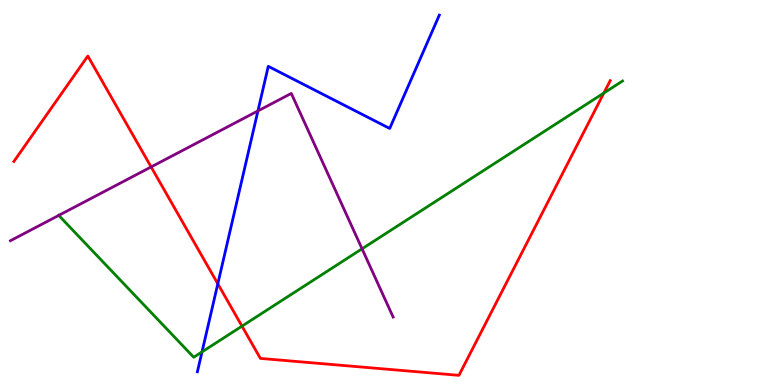[{'lines': ['blue', 'red'], 'intersections': [{'x': 2.81, 'y': 2.63}]}, {'lines': ['green', 'red'], 'intersections': [{'x': 3.12, 'y': 1.53}, {'x': 7.79, 'y': 7.58}]}, {'lines': ['purple', 'red'], 'intersections': [{'x': 1.95, 'y': 5.66}]}, {'lines': ['blue', 'green'], 'intersections': [{'x': 2.61, 'y': 0.86}]}, {'lines': ['blue', 'purple'], 'intersections': [{'x': 3.33, 'y': 7.12}]}, {'lines': ['green', 'purple'], 'intersections': [{'x': 0.758, 'y': 4.41}, {'x': 4.67, 'y': 3.54}]}]